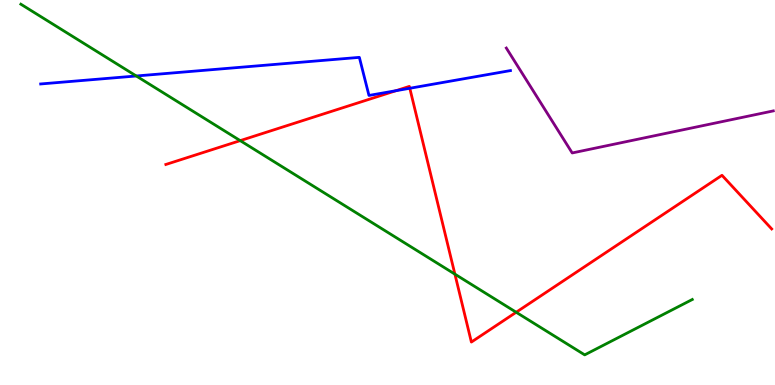[{'lines': ['blue', 'red'], 'intersections': [{'x': 5.11, 'y': 7.64}, {'x': 5.29, 'y': 7.71}]}, {'lines': ['green', 'red'], 'intersections': [{'x': 3.1, 'y': 6.35}, {'x': 5.87, 'y': 2.88}, {'x': 6.66, 'y': 1.89}]}, {'lines': ['purple', 'red'], 'intersections': []}, {'lines': ['blue', 'green'], 'intersections': [{'x': 1.76, 'y': 8.03}]}, {'lines': ['blue', 'purple'], 'intersections': []}, {'lines': ['green', 'purple'], 'intersections': []}]